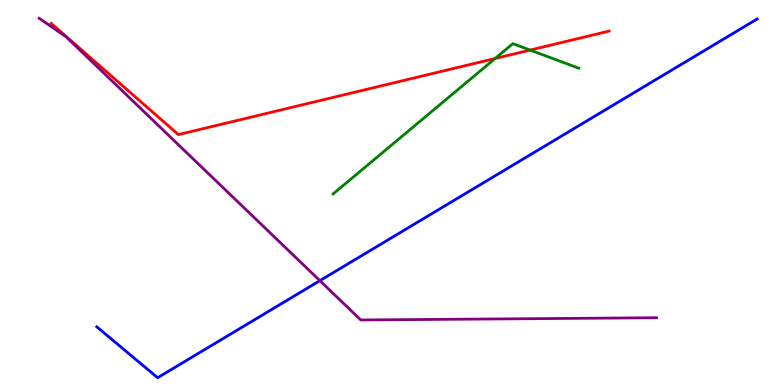[{'lines': ['blue', 'red'], 'intersections': []}, {'lines': ['green', 'red'], 'intersections': [{'x': 6.39, 'y': 8.48}, {'x': 6.84, 'y': 8.7}]}, {'lines': ['purple', 'red'], 'intersections': []}, {'lines': ['blue', 'green'], 'intersections': []}, {'lines': ['blue', 'purple'], 'intersections': [{'x': 4.13, 'y': 2.71}]}, {'lines': ['green', 'purple'], 'intersections': []}]